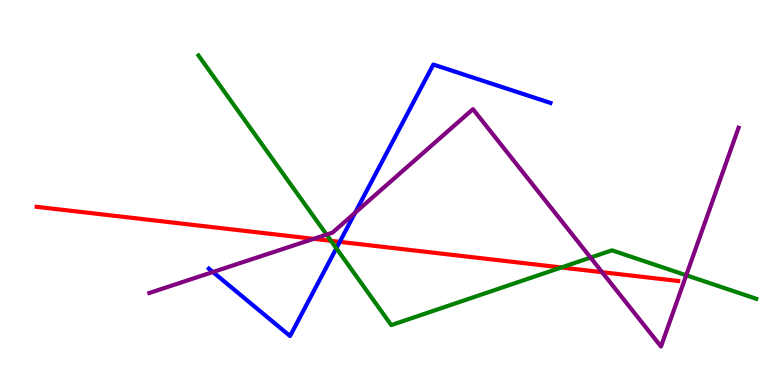[{'lines': ['blue', 'red'], 'intersections': [{'x': 4.38, 'y': 3.72}]}, {'lines': ['green', 'red'], 'intersections': [{'x': 4.27, 'y': 3.74}, {'x': 7.24, 'y': 3.05}]}, {'lines': ['purple', 'red'], 'intersections': [{'x': 4.05, 'y': 3.8}, {'x': 7.77, 'y': 2.93}]}, {'lines': ['blue', 'green'], 'intersections': [{'x': 4.34, 'y': 3.55}]}, {'lines': ['blue', 'purple'], 'intersections': [{'x': 2.75, 'y': 2.93}, {'x': 4.58, 'y': 4.47}]}, {'lines': ['green', 'purple'], 'intersections': [{'x': 4.21, 'y': 3.91}, {'x': 7.62, 'y': 3.31}, {'x': 8.85, 'y': 2.85}]}]